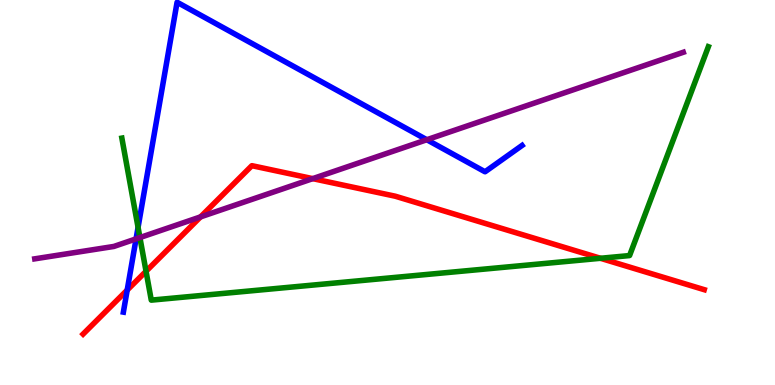[{'lines': ['blue', 'red'], 'intersections': [{'x': 1.64, 'y': 2.47}]}, {'lines': ['green', 'red'], 'intersections': [{'x': 1.88, 'y': 2.95}, {'x': 7.75, 'y': 3.29}]}, {'lines': ['purple', 'red'], 'intersections': [{'x': 2.59, 'y': 4.37}, {'x': 4.04, 'y': 5.36}]}, {'lines': ['blue', 'green'], 'intersections': [{'x': 1.78, 'y': 4.09}]}, {'lines': ['blue', 'purple'], 'intersections': [{'x': 1.76, 'y': 3.8}, {'x': 5.51, 'y': 6.37}]}, {'lines': ['green', 'purple'], 'intersections': [{'x': 1.81, 'y': 3.83}]}]